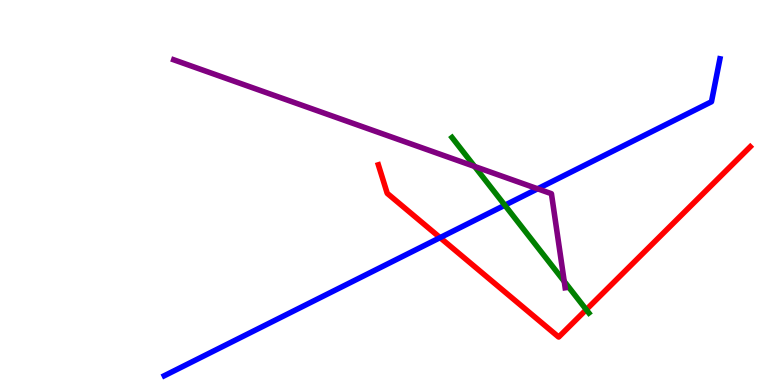[{'lines': ['blue', 'red'], 'intersections': [{'x': 5.68, 'y': 3.83}]}, {'lines': ['green', 'red'], 'intersections': [{'x': 7.56, 'y': 1.96}]}, {'lines': ['purple', 'red'], 'intersections': []}, {'lines': ['blue', 'green'], 'intersections': [{'x': 6.51, 'y': 4.67}]}, {'lines': ['blue', 'purple'], 'intersections': [{'x': 6.94, 'y': 5.1}]}, {'lines': ['green', 'purple'], 'intersections': [{'x': 6.12, 'y': 5.68}, {'x': 7.28, 'y': 2.69}]}]